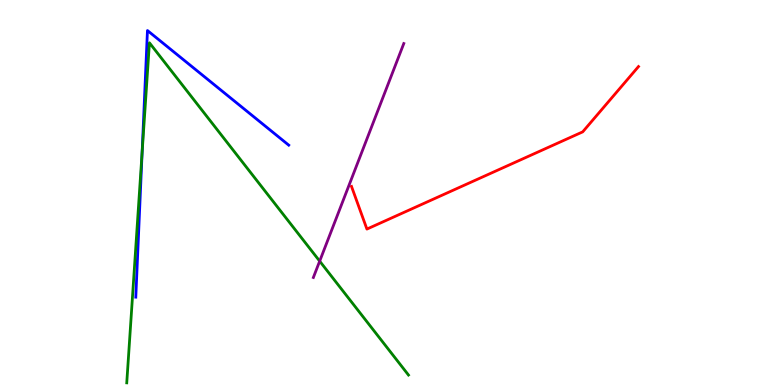[{'lines': ['blue', 'red'], 'intersections': []}, {'lines': ['green', 'red'], 'intersections': []}, {'lines': ['purple', 'red'], 'intersections': []}, {'lines': ['blue', 'green'], 'intersections': [{'x': 1.83, 'y': 6.05}]}, {'lines': ['blue', 'purple'], 'intersections': []}, {'lines': ['green', 'purple'], 'intersections': [{'x': 4.12, 'y': 3.22}]}]